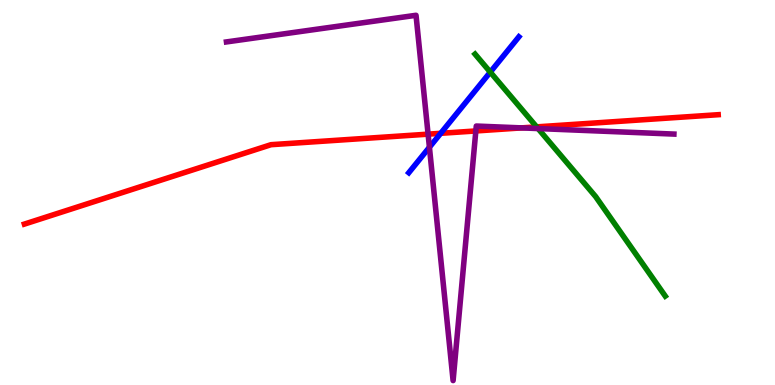[{'lines': ['blue', 'red'], 'intersections': [{'x': 5.69, 'y': 6.54}]}, {'lines': ['green', 'red'], 'intersections': [{'x': 6.92, 'y': 6.7}]}, {'lines': ['purple', 'red'], 'intersections': [{'x': 5.52, 'y': 6.52}, {'x': 6.14, 'y': 6.6}, {'x': 6.73, 'y': 6.68}]}, {'lines': ['blue', 'green'], 'intersections': [{'x': 6.33, 'y': 8.13}]}, {'lines': ['blue', 'purple'], 'intersections': [{'x': 5.54, 'y': 6.18}]}, {'lines': ['green', 'purple'], 'intersections': [{'x': 6.94, 'y': 6.66}]}]